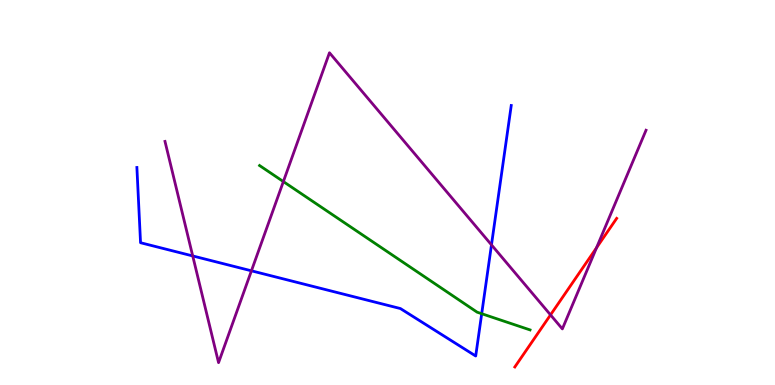[{'lines': ['blue', 'red'], 'intersections': []}, {'lines': ['green', 'red'], 'intersections': []}, {'lines': ['purple', 'red'], 'intersections': [{'x': 7.1, 'y': 1.82}, {'x': 7.7, 'y': 3.56}]}, {'lines': ['blue', 'green'], 'intersections': [{'x': 6.22, 'y': 1.85}]}, {'lines': ['blue', 'purple'], 'intersections': [{'x': 2.49, 'y': 3.35}, {'x': 3.24, 'y': 2.97}, {'x': 6.34, 'y': 3.64}]}, {'lines': ['green', 'purple'], 'intersections': [{'x': 3.66, 'y': 5.28}]}]